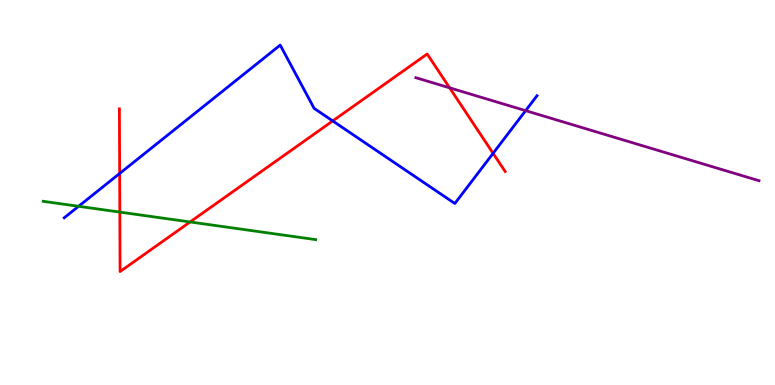[{'lines': ['blue', 'red'], 'intersections': [{'x': 1.54, 'y': 5.49}, {'x': 4.29, 'y': 6.86}, {'x': 6.36, 'y': 6.02}]}, {'lines': ['green', 'red'], 'intersections': [{'x': 1.55, 'y': 4.49}, {'x': 2.45, 'y': 4.23}]}, {'lines': ['purple', 'red'], 'intersections': [{'x': 5.8, 'y': 7.72}]}, {'lines': ['blue', 'green'], 'intersections': [{'x': 1.01, 'y': 4.64}]}, {'lines': ['blue', 'purple'], 'intersections': [{'x': 6.78, 'y': 7.13}]}, {'lines': ['green', 'purple'], 'intersections': []}]